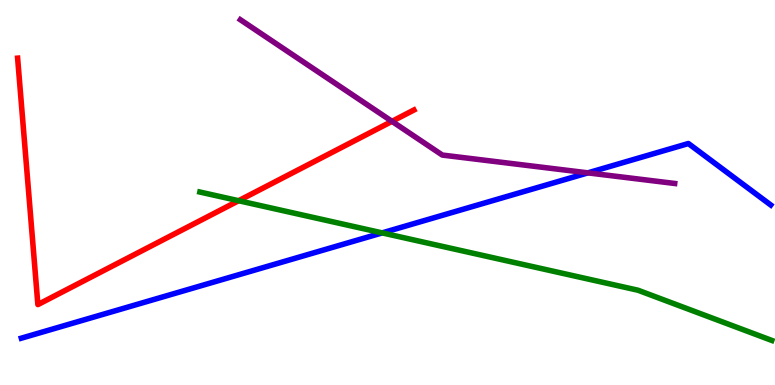[{'lines': ['blue', 'red'], 'intersections': []}, {'lines': ['green', 'red'], 'intersections': [{'x': 3.08, 'y': 4.79}]}, {'lines': ['purple', 'red'], 'intersections': [{'x': 5.06, 'y': 6.85}]}, {'lines': ['blue', 'green'], 'intersections': [{'x': 4.93, 'y': 3.95}]}, {'lines': ['blue', 'purple'], 'intersections': [{'x': 7.59, 'y': 5.51}]}, {'lines': ['green', 'purple'], 'intersections': []}]